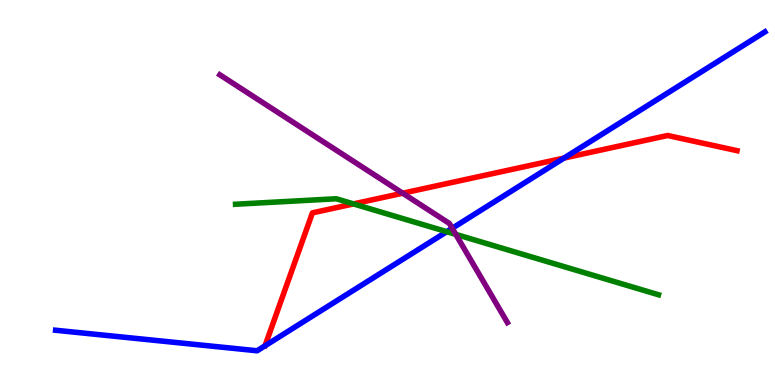[{'lines': ['blue', 'red'], 'intersections': [{'x': 7.28, 'y': 5.89}]}, {'lines': ['green', 'red'], 'intersections': [{'x': 4.56, 'y': 4.7}]}, {'lines': ['purple', 'red'], 'intersections': [{'x': 5.2, 'y': 4.98}]}, {'lines': ['blue', 'green'], 'intersections': [{'x': 5.76, 'y': 3.98}]}, {'lines': ['blue', 'purple'], 'intersections': [{'x': 5.83, 'y': 4.07}]}, {'lines': ['green', 'purple'], 'intersections': [{'x': 5.88, 'y': 3.91}]}]